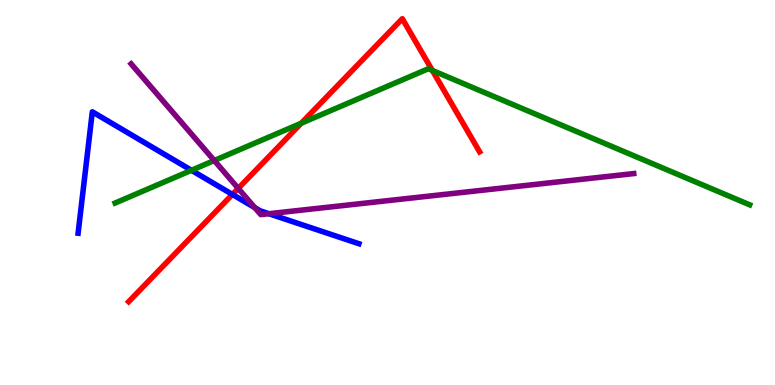[{'lines': ['blue', 'red'], 'intersections': [{'x': 3.0, 'y': 4.95}]}, {'lines': ['green', 'red'], 'intersections': [{'x': 3.89, 'y': 6.8}, {'x': 5.58, 'y': 8.17}]}, {'lines': ['purple', 'red'], 'intersections': [{'x': 3.07, 'y': 5.11}]}, {'lines': ['blue', 'green'], 'intersections': [{'x': 2.47, 'y': 5.58}]}, {'lines': ['blue', 'purple'], 'intersections': [{'x': 3.29, 'y': 4.61}, {'x': 3.47, 'y': 4.45}]}, {'lines': ['green', 'purple'], 'intersections': [{'x': 2.76, 'y': 5.83}]}]